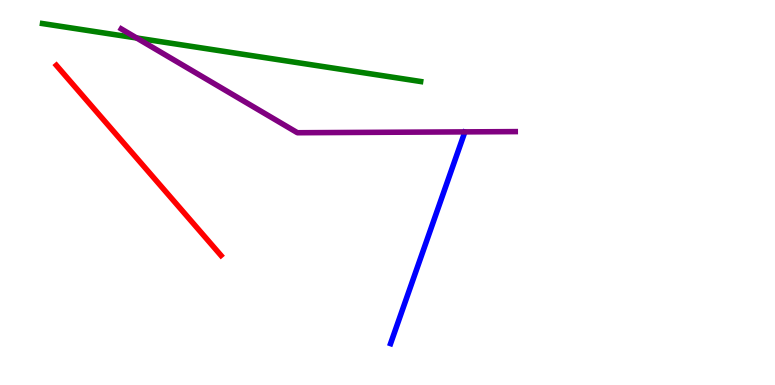[{'lines': ['blue', 'red'], 'intersections': []}, {'lines': ['green', 'red'], 'intersections': []}, {'lines': ['purple', 'red'], 'intersections': []}, {'lines': ['blue', 'green'], 'intersections': []}, {'lines': ['blue', 'purple'], 'intersections': []}, {'lines': ['green', 'purple'], 'intersections': [{'x': 1.76, 'y': 9.01}]}]